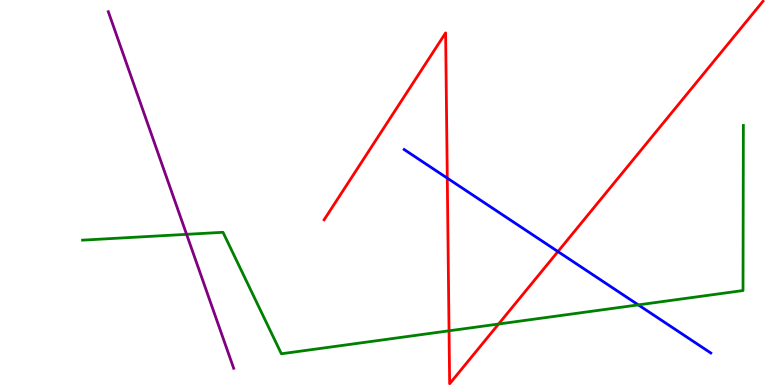[{'lines': ['blue', 'red'], 'intersections': [{'x': 5.77, 'y': 5.37}, {'x': 7.2, 'y': 3.47}]}, {'lines': ['green', 'red'], 'intersections': [{'x': 5.79, 'y': 1.41}, {'x': 6.43, 'y': 1.58}]}, {'lines': ['purple', 'red'], 'intersections': []}, {'lines': ['blue', 'green'], 'intersections': [{'x': 8.24, 'y': 2.08}]}, {'lines': ['blue', 'purple'], 'intersections': []}, {'lines': ['green', 'purple'], 'intersections': [{'x': 2.41, 'y': 3.91}]}]